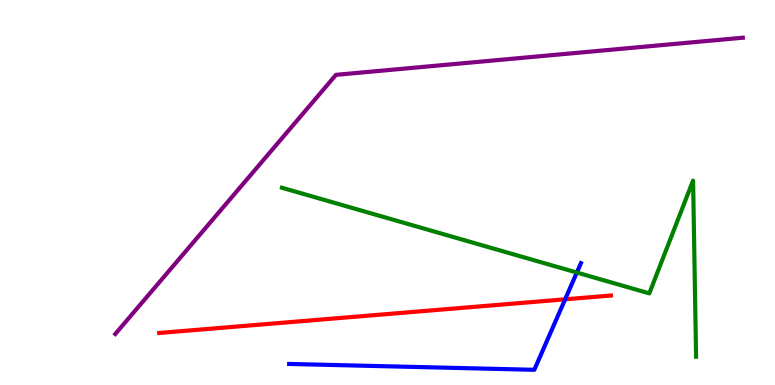[{'lines': ['blue', 'red'], 'intersections': [{'x': 7.29, 'y': 2.23}]}, {'lines': ['green', 'red'], 'intersections': []}, {'lines': ['purple', 'red'], 'intersections': []}, {'lines': ['blue', 'green'], 'intersections': [{'x': 7.44, 'y': 2.92}]}, {'lines': ['blue', 'purple'], 'intersections': []}, {'lines': ['green', 'purple'], 'intersections': []}]